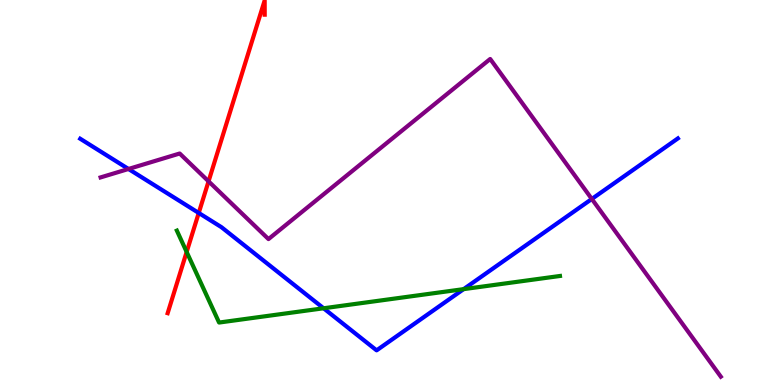[{'lines': ['blue', 'red'], 'intersections': [{'x': 2.56, 'y': 4.47}]}, {'lines': ['green', 'red'], 'intersections': [{'x': 2.41, 'y': 3.46}]}, {'lines': ['purple', 'red'], 'intersections': [{'x': 2.69, 'y': 5.29}]}, {'lines': ['blue', 'green'], 'intersections': [{'x': 4.18, 'y': 1.99}, {'x': 5.98, 'y': 2.49}]}, {'lines': ['blue', 'purple'], 'intersections': [{'x': 1.66, 'y': 5.61}, {'x': 7.64, 'y': 4.83}]}, {'lines': ['green', 'purple'], 'intersections': []}]